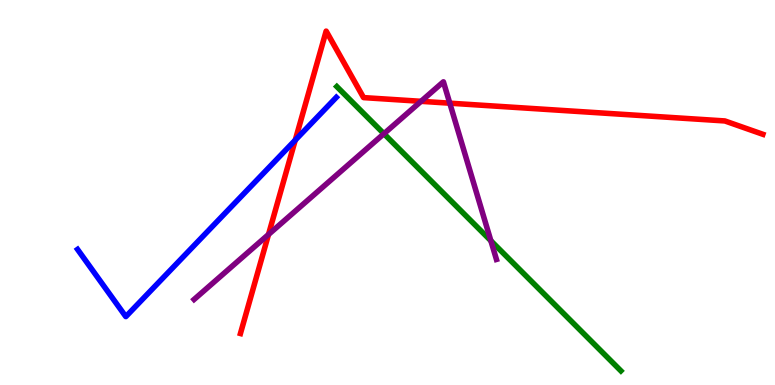[{'lines': ['blue', 'red'], 'intersections': [{'x': 3.81, 'y': 6.36}]}, {'lines': ['green', 'red'], 'intersections': []}, {'lines': ['purple', 'red'], 'intersections': [{'x': 3.46, 'y': 3.91}, {'x': 5.43, 'y': 7.37}, {'x': 5.8, 'y': 7.32}]}, {'lines': ['blue', 'green'], 'intersections': []}, {'lines': ['blue', 'purple'], 'intersections': []}, {'lines': ['green', 'purple'], 'intersections': [{'x': 4.95, 'y': 6.53}, {'x': 6.33, 'y': 3.75}]}]